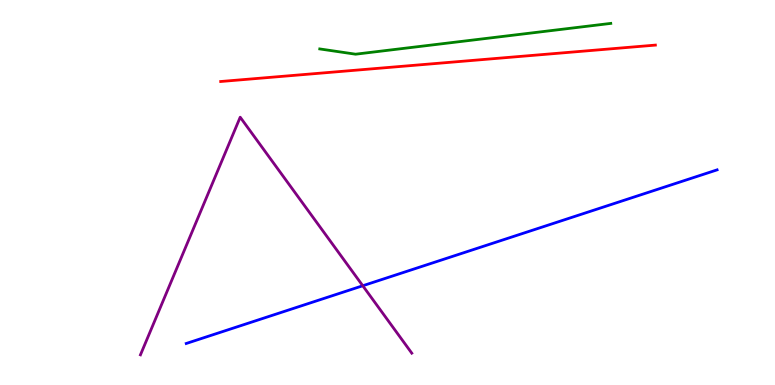[{'lines': ['blue', 'red'], 'intersections': []}, {'lines': ['green', 'red'], 'intersections': []}, {'lines': ['purple', 'red'], 'intersections': []}, {'lines': ['blue', 'green'], 'intersections': []}, {'lines': ['blue', 'purple'], 'intersections': [{'x': 4.68, 'y': 2.58}]}, {'lines': ['green', 'purple'], 'intersections': []}]